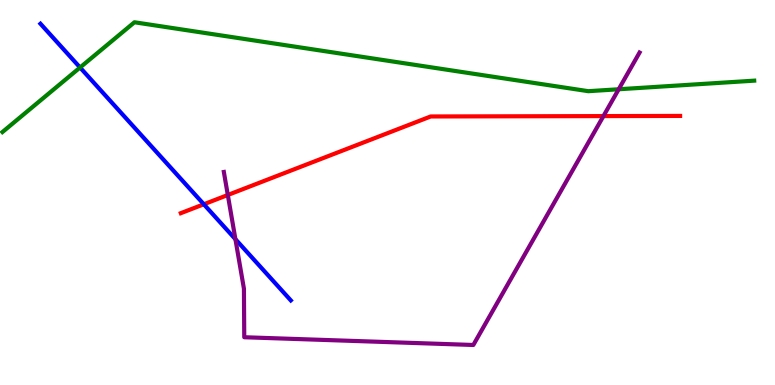[{'lines': ['blue', 'red'], 'intersections': [{'x': 2.63, 'y': 4.69}]}, {'lines': ['green', 'red'], 'intersections': []}, {'lines': ['purple', 'red'], 'intersections': [{'x': 2.94, 'y': 4.94}, {'x': 7.79, 'y': 6.98}]}, {'lines': ['blue', 'green'], 'intersections': [{'x': 1.03, 'y': 8.25}]}, {'lines': ['blue', 'purple'], 'intersections': [{'x': 3.04, 'y': 3.79}]}, {'lines': ['green', 'purple'], 'intersections': [{'x': 7.98, 'y': 7.68}]}]